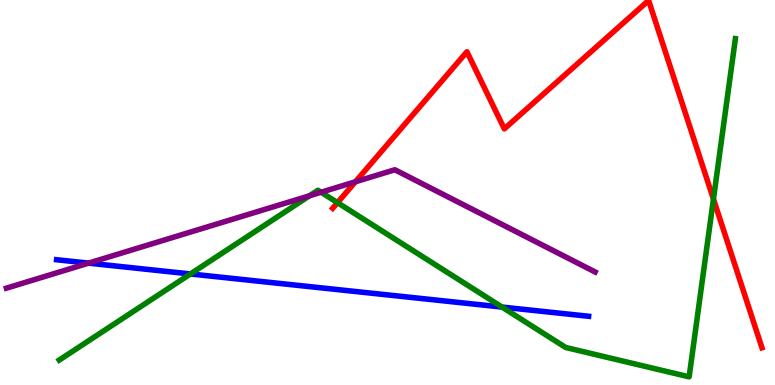[{'lines': ['blue', 'red'], 'intersections': []}, {'lines': ['green', 'red'], 'intersections': [{'x': 4.35, 'y': 4.74}, {'x': 9.21, 'y': 4.83}]}, {'lines': ['purple', 'red'], 'intersections': [{'x': 4.59, 'y': 5.28}]}, {'lines': ['blue', 'green'], 'intersections': [{'x': 2.46, 'y': 2.88}, {'x': 6.48, 'y': 2.02}]}, {'lines': ['blue', 'purple'], 'intersections': [{'x': 1.14, 'y': 3.17}]}, {'lines': ['green', 'purple'], 'intersections': [{'x': 3.99, 'y': 4.92}, {'x': 4.14, 'y': 5.01}]}]